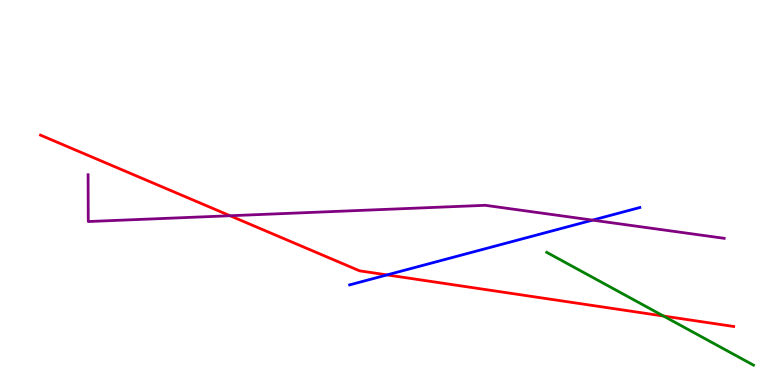[{'lines': ['blue', 'red'], 'intersections': [{'x': 4.99, 'y': 2.86}]}, {'lines': ['green', 'red'], 'intersections': [{'x': 8.56, 'y': 1.79}]}, {'lines': ['purple', 'red'], 'intersections': [{'x': 2.97, 'y': 4.4}]}, {'lines': ['blue', 'green'], 'intersections': []}, {'lines': ['blue', 'purple'], 'intersections': [{'x': 7.65, 'y': 4.28}]}, {'lines': ['green', 'purple'], 'intersections': []}]